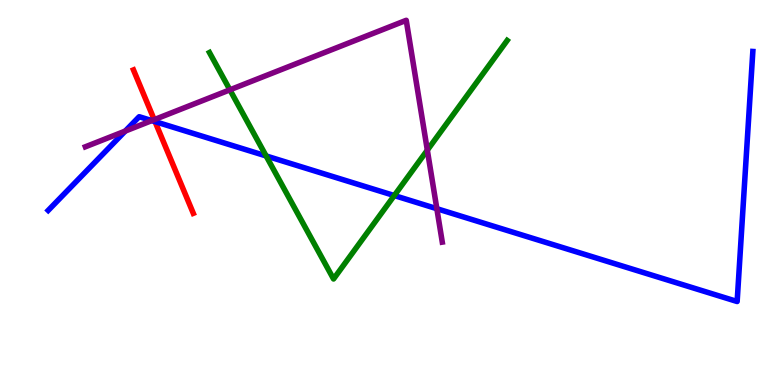[{'lines': ['blue', 'red'], 'intersections': [{'x': 2.0, 'y': 6.84}]}, {'lines': ['green', 'red'], 'intersections': []}, {'lines': ['purple', 'red'], 'intersections': [{'x': 1.99, 'y': 6.89}]}, {'lines': ['blue', 'green'], 'intersections': [{'x': 3.43, 'y': 5.95}, {'x': 5.09, 'y': 4.92}]}, {'lines': ['blue', 'purple'], 'intersections': [{'x': 1.62, 'y': 6.6}, {'x': 1.96, 'y': 6.87}, {'x': 5.64, 'y': 4.58}]}, {'lines': ['green', 'purple'], 'intersections': [{'x': 2.97, 'y': 7.67}, {'x': 5.51, 'y': 6.1}]}]